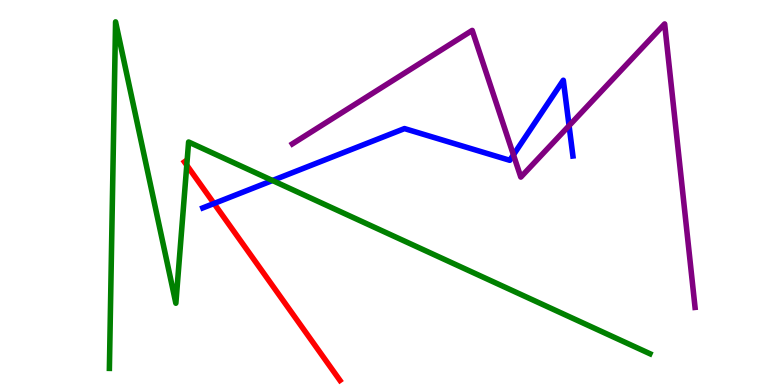[{'lines': ['blue', 'red'], 'intersections': [{'x': 2.76, 'y': 4.71}]}, {'lines': ['green', 'red'], 'intersections': [{'x': 2.41, 'y': 5.71}]}, {'lines': ['purple', 'red'], 'intersections': []}, {'lines': ['blue', 'green'], 'intersections': [{'x': 3.52, 'y': 5.31}]}, {'lines': ['blue', 'purple'], 'intersections': [{'x': 6.63, 'y': 5.98}, {'x': 7.34, 'y': 6.74}]}, {'lines': ['green', 'purple'], 'intersections': []}]